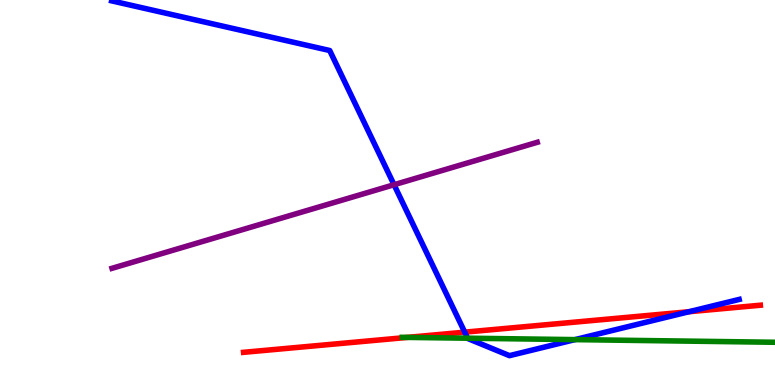[{'lines': ['blue', 'red'], 'intersections': [{'x': 6.0, 'y': 1.37}, {'x': 8.89, 'y': 1.9}]}, {'lines': ['green', 'red'], 'intersections': [{'x': 5.26, 'y': 1.24}]}, {'lines': ['purple', 'red'], 'intersections': []}, {'lines': ['blue', 'green'], 'intersections': [{'x': 6.03, 'y': 1.22}, {'x': 7.42, 'y': 1.18}]}, {'lines': ['blue', 'purple'], 'intersections': [{'x': 5.08, 'y': 5.2}]}, {'lines': ['green', 'purple'], 'intersections': []}]